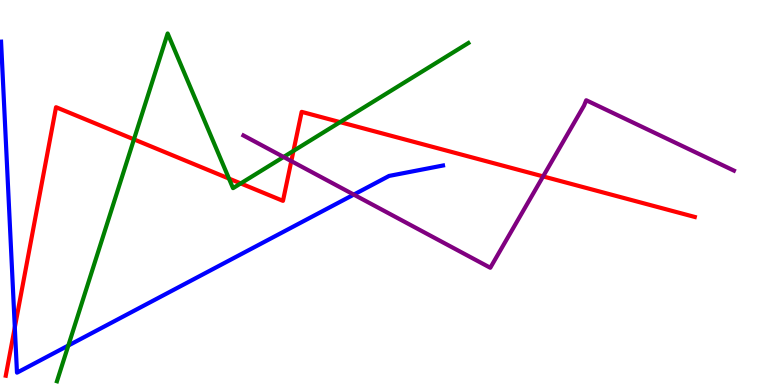[{'lines': ['blue', 'red'], 'intersections': [{'x': 0.191, 'y': 1.49}]}, {'lines': ['green', 'red'], 'intersections': [{'x': 1.73, 'y': 6.38}, {'x': 2.95, 'y': 5.36}, {'x': 3.11, 'y': 5.24}, {'x': 3.79, 'y': 6.08}, {'x': 4.39, 'y': 6.83}]}, {'lines': ['purple', 'red'], 'intersections': [{'x': 3.76, 'y': 5.82}, {'x': 7.01, 'y': 5.42}]}, {'lines': ['blue', 'green'], 'intersections': [{'x': 0.882, 'y': 1.03}]}, {'lines': ['blue', 'purple'], 'intersections': [{'x': 4.56, 'y': 4.95}]}, {'lines': ['green', 'purple'], 'intersections': [{'x': 3.66, 'y': 5.92}]}]